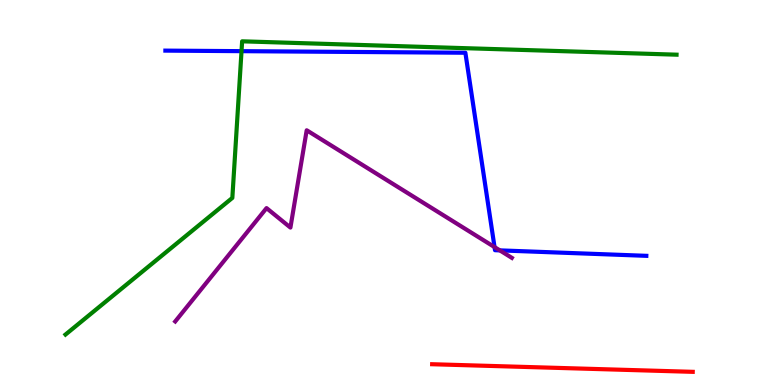[{'lines': ['blue', 'red'], 'intersections': []}, {'lines': ['green', 'red'], 'intersections': []}, {'lines': ['purple', 'red'], 'intersections': []}, {'lines': ['blue', 'green'], 'intersections': [{'x': 3.12, 'y': 8.67}]}, {'lines': ['blue', 'purple'], 'intersections': [{'x': 6.38, 'y': 3.58}, {'x': 6.45, 'y': 3.5}]}, {'lines': ['green', 'purple'], 'intersections': []}]